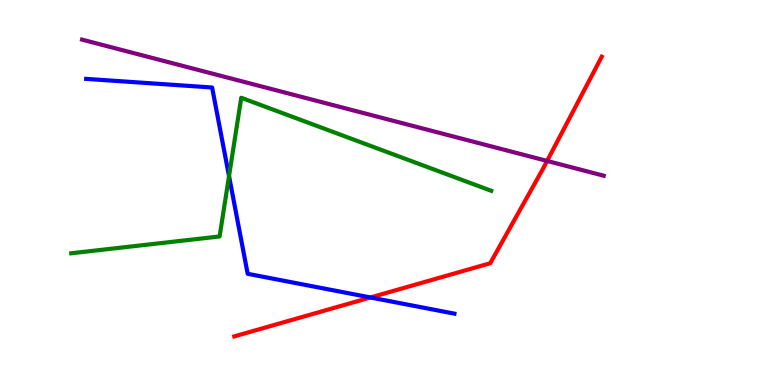[{'lines': ['blue', 'red'], 'intersections': [{'x': 4.78, 'y': 2.27}]}, {'lines': ['green', 'red'], 'intersections': []}, {'lines': ['purple', 'red'], 'intersections': [{'x': 7.06, 'y': 5.82}]}, {'lines': ['blue', 'green'], 'intersections': [{'x': 2.96, 'y': 5.43}]}, {'lines': ['blue', 'purple'], 'intersections': []}, {'lines': ['green', 'purple'], 'intersections': []}]